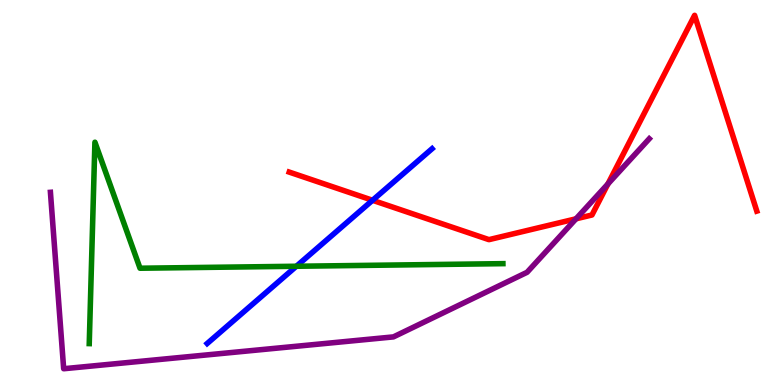[{'lines': ['blue', 'red'], 'intersections': [{'x': 4.81, 'y': 4.8}]}, {'lines': ['green', 'red'], 'intersections': []}, {'lines': ['purple', 'red'], 'intersections': [{'x': 7.43, 'y': 4.32}, {'x': 7.84, 'y': 5.22}]}, {'lines': ['blue', 'green'], 'intersections': [{'x': 3.82, 'y': 3.08}]}, {'lines': ['blue', 'purple'], 'intersections': []}, {'lines': ['green', 'purple'], 'intersections': []}]